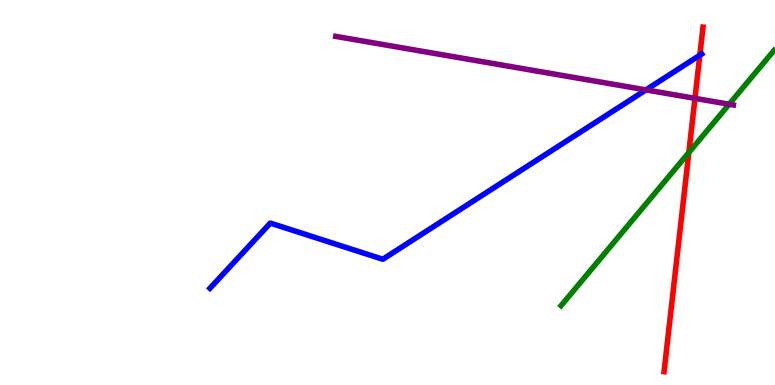[{'lines': ['blue', 'red'], 'intersections': [{'x': 9.03, 'y': 8.57}]}, {'lines': ['green', 'red'], 'intersections': [{'x': 8.89, 'y': 6.04}]}, {'lines': ['purple', 'red'], 'intersections': [{'x': 8.97, 'y': 7.45}]}, {'lines': ['blue', 'green'], 'intersections': []}, {'lines': ['blue', 'purple'], 'intersections': [{'x': 8.33, 'y': 7.66}]}, {'lines': ['green', 'purple'], 'intersections': [{'x': 9.41, 'y': 7.29}]}]